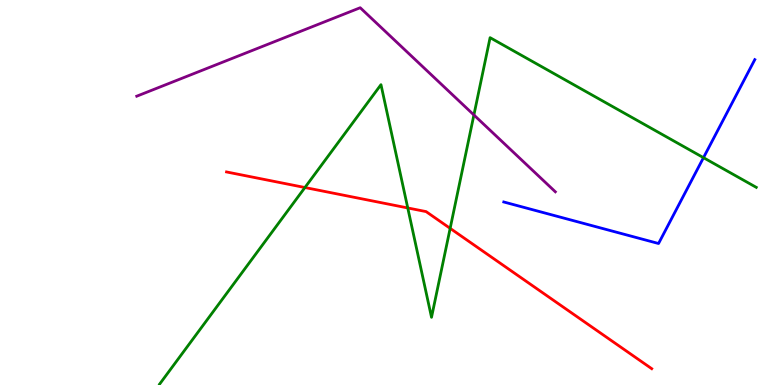[{'lines': ['blue', 'red'], 'intersections': []}, {'lines': ['green', 'red'], 'intersections': [{'x': 3.93, 'y': 5.13}, {'x': 5.26, 'y': 4.6}, {'x': 5.81, 'y': 4.07}]}, {'lines': ['purple', 'red'], 'intersections': []}, {'lines': ['blue', 'green'], 'intersections': [{'x': 9.08, 'y': 5.9}]}, {'lines': ['blue', 'purple'], 'intersections': []}, {'lines': ['green', 'purple'], 'intersections': [{'x': 6.11, 'y': 7.01}]}]